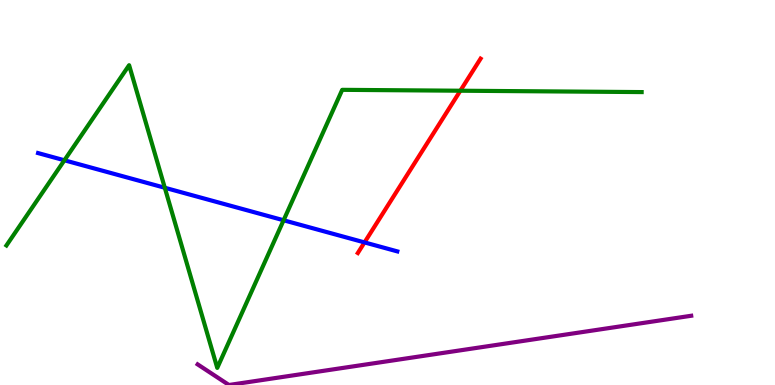[{'lines': ['blue', 'red'], 'intersections': [{'x': 4.7, 'y': 3.7}]}, {'lines': ['green', 'red'], 'intersections': [{'x': 5.94, 'y': 7.64}]}, {'lines': ['purple', 'red'], 'intersections': []}, {'lines': ['blue', 'green'], 'intersections': [{'x': 0.831, 'y': 5.84}, {'x': 2.13, 'y': 5.12}, {'x': 3.66, 'y': 4.28}]}, {'lines': ['blue', 'purple'], 'intersections': []}, {'lines': ['green', 'purple'], 'intersections': []}]